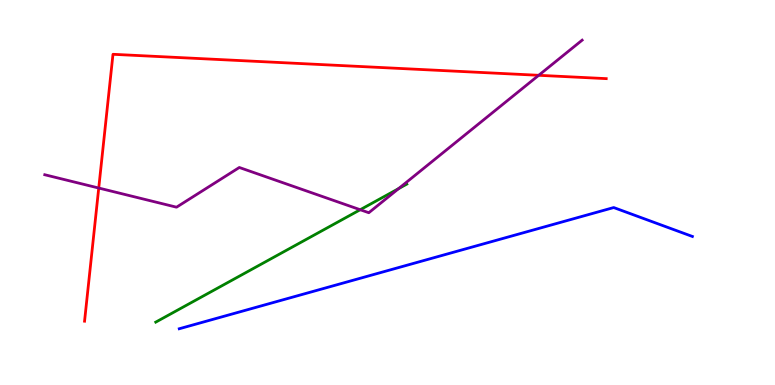[{'lines': ['blue', 'red'], 'intersections': []}, {'lines': ['green', 'red'], 'intersections': []}, {'lines': ['purple', 'red'], 'intersections': [{'x': 1.27, 'y': 5.12}, {'x': 6.95, 'y': 8.04}]}, {'lines': ['blue', 'green'], 'intersections': []}, {'lines': ['blue', 'purple'], 'intersections': []}, {'lines': ['green', 'purple'], 'intersections': [{'x': 4.65, 'y': 4.55}, {'x': 5.14, 'y': 5.1}]}]